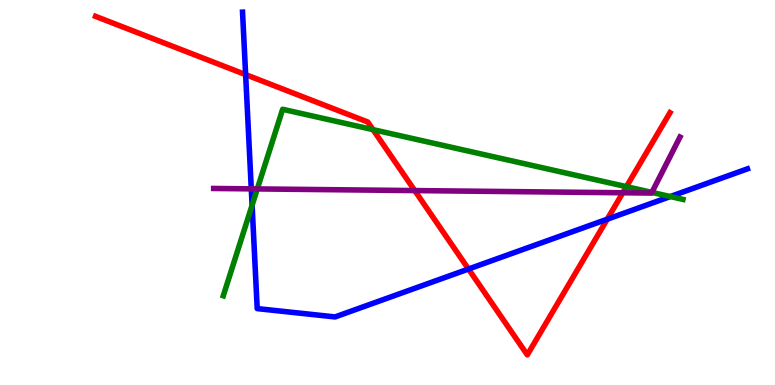[{'lines': ['blue', 'red'], 'intersections': [{'x': 3.17, 'y': 8.06}, {'x': 6.04, 'y': 3.01}, {'x': 7.84, 'y': 4.31}]}, {'lines': ['green', 'red'], 'intersections': [{'x': 4.81, 'y': 6.63}, {'x': 8.08, 'y': 5.15}]}, {'lines': ['purple', 'red'], 'intersections': [{'x': 5.35, 'y': 5.05}, {'x': 8.04, 'y': 4.99}]}, {'lines': ['blue', 'green'], 'intersections': [{'x': 3.25, 'y': 4.67}, {'x': 8.65, 'y': 4.89}]}, {'lines': ['blue', 'purple'], 'intersections': [{'x': 3.24, 'y': 5.09}]}, {'lines': ['green', 'purple'], 'intersections': [{'x': 3.32, 'y': 5.09}, {'x': 8.41, 'y': 5.0}]}]